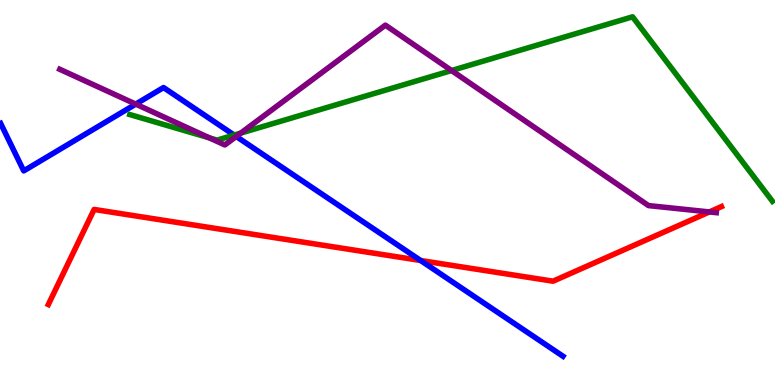[{'lines': ['blue', 'red'], 'intersections': [{'x': 5.43, 'y': 3.23}]}, {'lines': ['green', 'red'], 'intersections': []}, {'lines': ['purple', 'red'], 'intersections': [{'x': 9.15, 'y': 4.5}]}, {'lines': ['blue', 'green'], 'intersections': [{'x': 3.02, 'y': 6.49}]}, {'lines': ['blue', 'purple'], 'intersections': [{'x': 1.75, 'y': 7.3}, {'x': 3.05, 'y': 6.46}]}, {'lines': ['green', 'purple'], 'intersections': [{'x': 2.7, 'y': 6.42}, {'x': 3.11, 'y': 6.54}, {'x': 5.83, 'y': 8.17}]}]